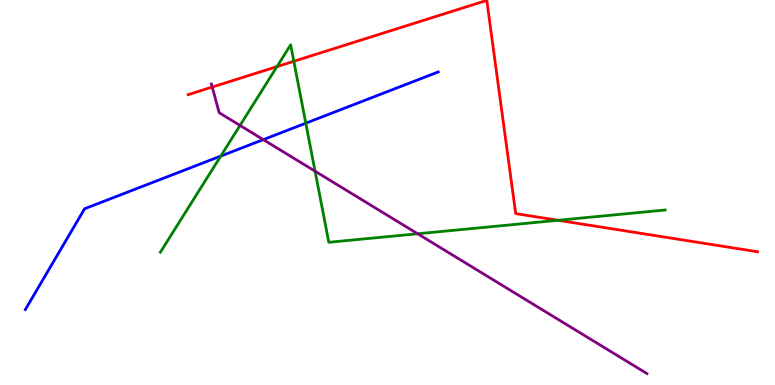[{'lines': ['blue', 'red'], 'intersections': []}, {'lines': ['green', 'red'], 'intersections': [{'x': 3.57, 'y': 8.27}, {'x': 3.79, 'y': 8.41}, {'x': 7.2, 'y': 4.28}]}, {'lines': ['purple', 'red'], 'intersections': [{'x': 2.74, 'y': 7.74}]}, {'lines': ['blue', 'green'], 'intersections': [{'x': 2.85, 'y': 5.95}, {'x': 3.95, 'y': 6.8}]}, {'lines': ['blue', 'purple'], 'intersections': [{'x': 3.4, 'y': 6.37}]}, {'lines': ['green', 'purple'], 'intersections': [{'x': 3.1, 'y': 6.74}, {'x': 4.07, 'y': 5.55}, {'x': 5.39, 'y': 3.93}]}]